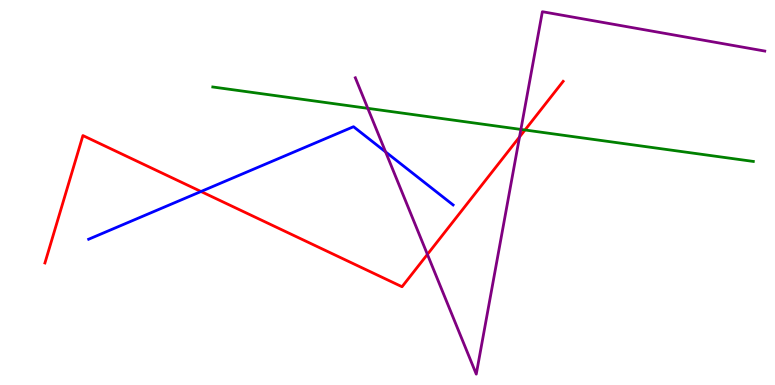[{'lines': ['blue', 'red'], 'intersections': [{'x': 2.59, 'y': 5.03}]}, {'lines': ['green', 'red'], 'intersections': [{'x': 6.77, 'y': 6.62}]}, {'lines': ['purple', 'red'], 'intersections': [{'x': 5.51, 'y': 3.39}, {'x': 6.7, 'y': 6.44}]}, {'lines': ['blue', 'green'], 'intersections': []}, {'lines': ['blue', 'purple'], 'intersections': [{'x': 4.98, 'y': 6.05}]}, {'lines': ['green', 'purple'], 'intersections': [{'x': 4.75, 'y': 7.19}, {'x': 6.72, 'y': 6.64}]}]